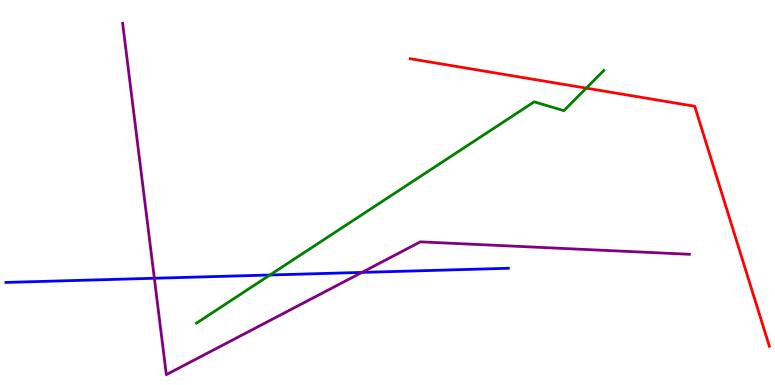[{'lines': ['blue', 'red'], 'intersections': []}, {'lines': ['green', 'red'], 'intersections': [{'x': 7.56, 'y': 7.71}]}, {'lines': ['purple', 'red'], 'intersections': []}, {'lines': ['blue', 'green'], 'intersections': [{'x': 3.48, 'y': 2.86}]}, {'lines': ['blue', 'purple'], 'intersections': [{'x': 1.99, 'y': 2.77}, {'x': 4.67, 'y': 2.92}]}, {'lines': ['green', 'purple'], 'intersections': []}]